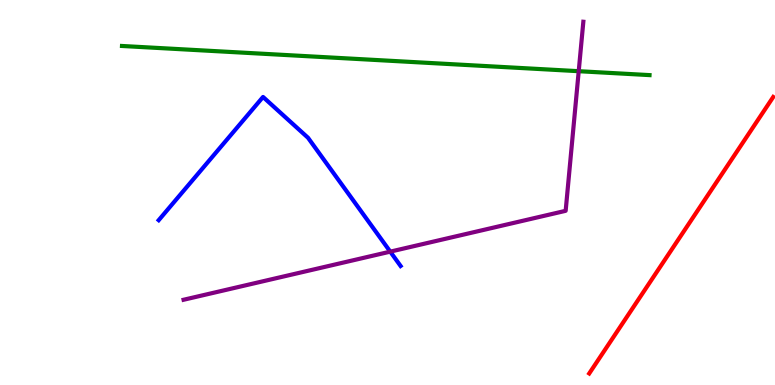[{'lines': ['blue', 'red'], 'intersections': []}, {'lines': ['green', 'red'], 'intersections': []}, {'lines': ['purple', 'red'], 'intersections': []}, {'lines': ['blue', 'green'], 'intersections': []}, {'lines': ['blue', 'purple'], 'intersections': [{'x': 5.04, 'y': 3.46}]}, {'lines': ['green', 'purple'], 'intersections': [{'x': 7.47, 'y': 8.15}]}]